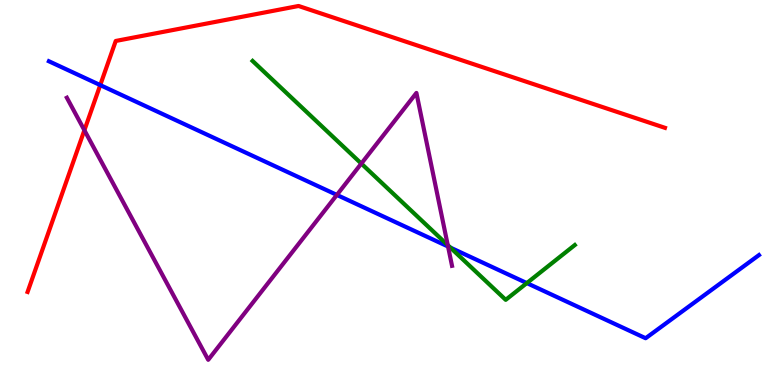[{'lines': ['blue', 'red'], 'intersections': [{'x': 1.29, 'y': 7.79}]}, {'lines': ['green', 'red'], 'intersections': []}, {'lines': ['purple', 'red'], 'intersections': [{'x': 1.09, 'y': 6.62}]}, {'lines': ['blue', 'green'], 'intersections': [{'x': 5.81, 'y': 3.57}, {'x': 6.8, 'y': 2.65}]}, {'lines': ['blue', 'purple'], 'intersections': [{'x': 4.35, 'y': 4.94}, {'x': 5.78, 'y': 3.6}]}, {'lines': ['green', 'purple'], 'intersections': [{'x': 4.66, 'y': 5.75}, {'x': 5.78, 'y': 3.63}]}]